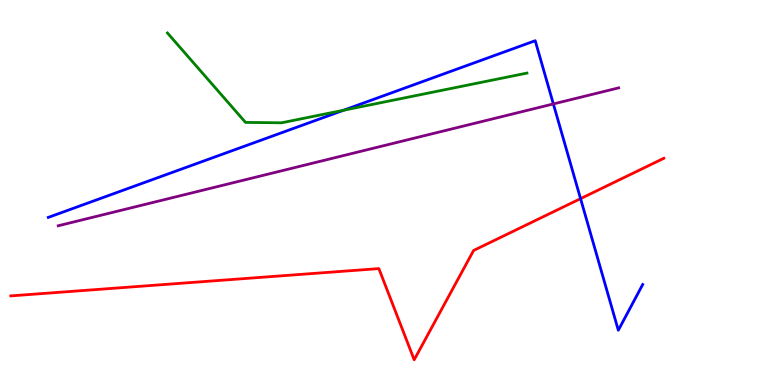[{'lines': ['blue', 'red'], 'intersections': [{'x': 7.49, 'y': 4.84}]}, {'lines': ['green', 'red'], 'intersections': []}, {'lines': ['purple', 'red'], 'intersections': []}, {'lines': ['blue', 'green'], 'intersections': [{'x': 4.43, 'y': 7.14}]}, {'lines': ['blue', 'purple'], 'intersections': [{'x': 7.14, 'y': 7.3}]}, {'lines': ['green', 'purple'], 'intersections': []}]